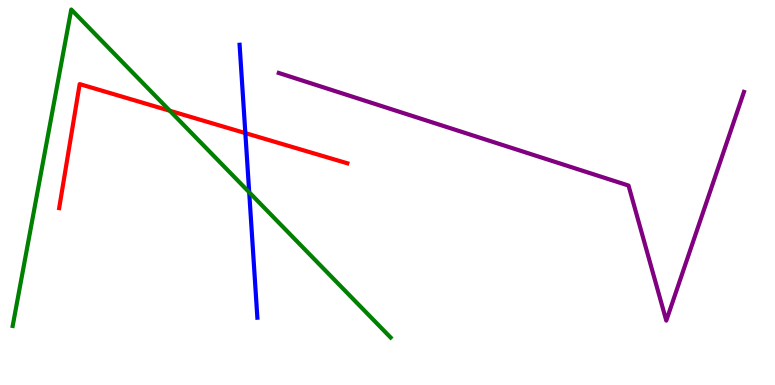[{'lines': ['blue', 'red'], 'intersections': [{'x': 3.17, 'y': 6.54}]}, {'lines': ['green', 'red'], 'intersections': [{'x': 2.19, 'y': 7.12}]}, {'lines': ['purple', 'red'], 'intersections': []}, {'lines': ['blue', 'green'], 'intersections': [{'x': 3.22, 'y': 5.01}]}, {'lines': ['blue', 'purple'], 'intersections': []}, {'lines': ['green', 'purple'], 'intersections': []}]